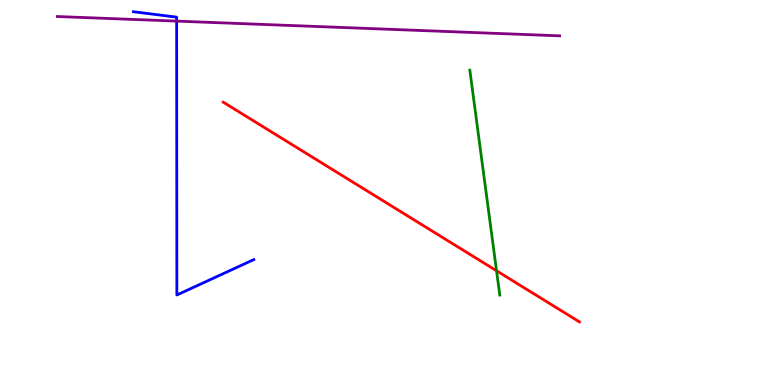[{'lines': ['blue', 'red'], 'intersections': []}, {'lines': ['green', 'red'], 'intersections': [{'x': 6.41, 'y': 2.97}]}, {'lines': ['purple', 'red'], 'intersections': []}, {'lines': ['blue', 'green'], 'intersections': []}, {'lines': ['blue', 'purple'], 'intersections': [{'x': 2.28, 'y': 9.45}]}, {'lines': ['green', 'purple'], 'intersections': []}]